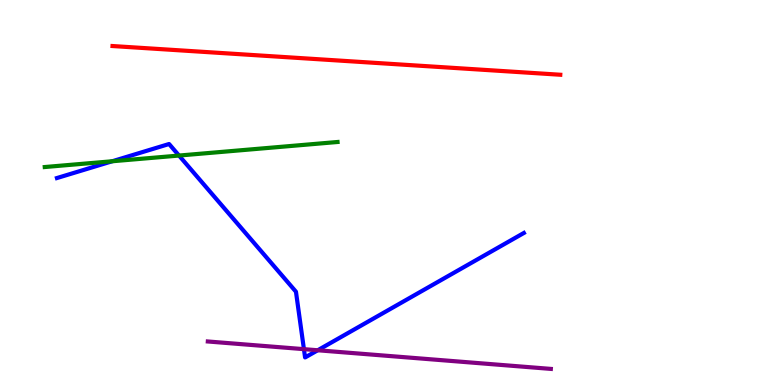[{'lines': ['blue', 'red'], 'intersections': []}, {'lines': ['green', 'red'], 'intersections': []}, {'lines': ['purple', 'red'], 'intersections': []}, {'lines': ['blue', 'green'], 'intersections': [{'x': 1.45, 'y': 5.81}, {'x': 2.31, 'y': 5.96}]}, {'lines': ['blue', 'purple'], 'intersections': [{'x': 3.92, 'y': 0.931}, {'x': 4.1, 'y': 0.902}]}, {'lines': ['green', 'purple'], 'intersections': []}]